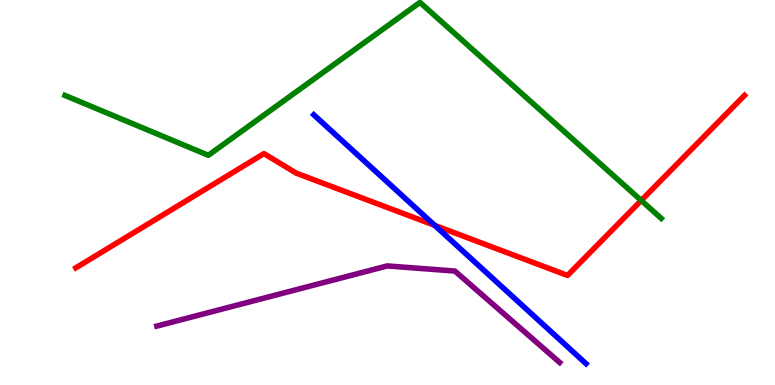[{'lines': ['blue', 'red'], 'intersections': [{'x': 5.61, 'y': 4.15}]}, {'lines': ['green', 'red'], 'intersections': [{'x': 8.27, 'y': 4.79}]}, {'lines': ['purple', 'red'], 'intersections': []}, {'lines': ['blue', 'green'], 'intersections': []}, {'lines': ['blue', 'purple'], 'intersections': []}, {'lines': ['green', 'purple'], 'intersections': []}]